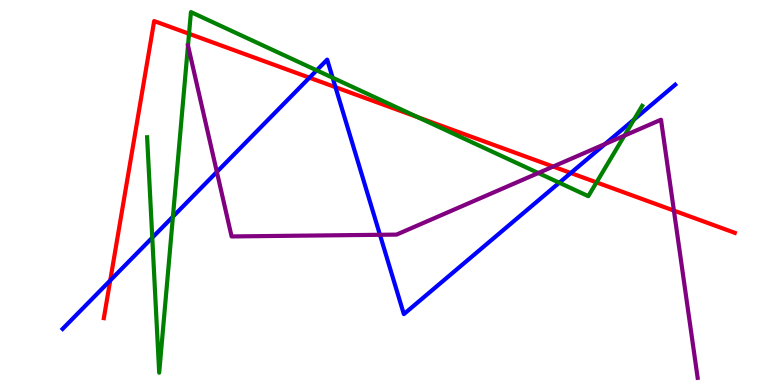[{'lines': ['blue', 'red'], 'intersections': [{'x': 1.42, 'y': 2.72}, {'x': 3.99, 'y': 7.98}, {'x': 4.33, 'y': 7.74}, {'x': 7.36, 'y': 5.51}]}, {'lines': ['green', 'red'], 'intersections': [{'x': 2.44, 'y': 9.12}, {'x': 5.39, 'y': 6.95}, {'x': 7.7, 'y': 5.26}]}, {'lines': ['purple', 'red'], 'intersections': [{'x': 7.14, 'y': 5.67}, {'x': 8.7, 'y': 4.53}]}, {'lines': ['blue', 'green'], 'intersections': [{'x': 1.96, 'y': 3.83}, {'x': 2.23, 'y': 4.37}, {'x': 4.09, 'y': 8.17}, {'x': 4.29, 'y': 7.98}, {'x': 7.22, 'y': 5.25}, {'x': 8.18, 'y': 6.9}]}, {'lines': ['blue', 'purple'], 'intersections': [{'x': 2.8, 'y': 5.53}, {'x': 4.9, 'y': 3.9}, {'x': 7.81, 'y': 6.26}]}, {'lines': ['green', 'purple'], 'intersections': [{'x': 2.43, 'y': 8.82}, {'x': 6.95, 'y': 5.51}, {'x': 8.06, 'y': 6.48}]}]